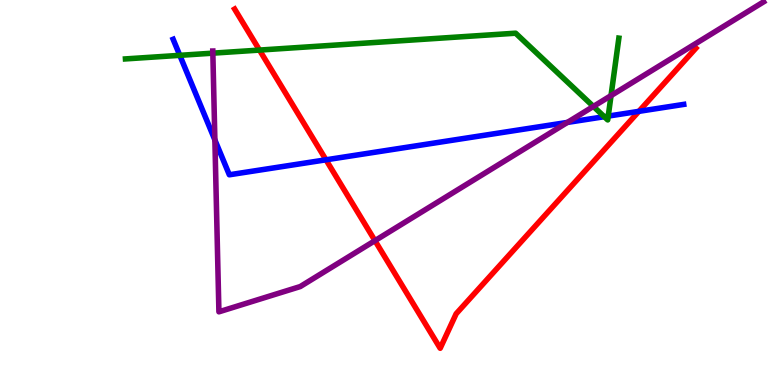[{'lines': ['blue', 'red'], 'intersections': [{'x': 4.21, 'y': 5.85}, {'x': 8.24, 'y': 7.11}]}, {'lines': ['green', 'red'], 'intersections': [{'x': 3.35, 'y': 8.7}]}, {'lines': ['purple', 'red'], 'intersections': [{'x': 4.84, 'y': 3.75}]}, {'lines': ['blue', 'green'], 'intersections': [{'x': 2.32, 'y': 8.56}, {'x': 7.8, 'y': 6.97}, {'x': 7.85, 'y': 6.98}]}, {'lines': ['blue', 'purple'], 'intersections': [{'x': 2.77, 'y': 6.37}, {'x': 7.32, 'y': 6.82}]}, {'lines': ['green', 'purple'], 'intersections': [{'x': 2.75, 'y': 8.62}, {'x': 7.66, 'y': 7.24}, {'x': 7.88, 'y': 7.52}]}]